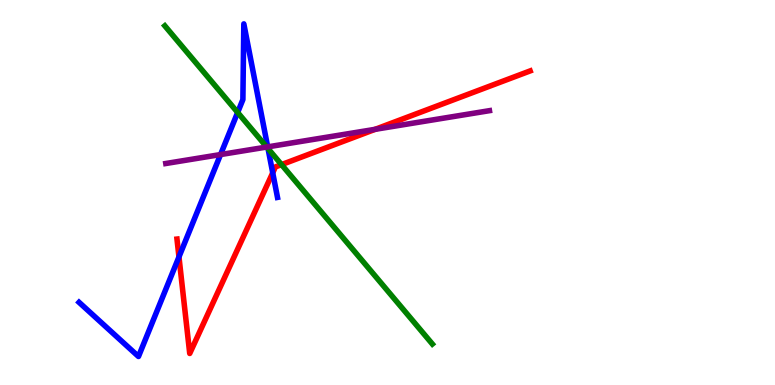[{'lines': ['blue', 'red'], 'intersections': [{'x': 2.31, 'y': 3.33}, {'x': 3.52, 'y': 5.51}]}, {'lines': ['green', 'red'], 'intersections': [{'x': 3.63, 'y': 5.72}]}, {'lines': ['purple', 'red'], 'intersections': [{'x': 4.84, 'y': 6.64}]}, {'lines': ['blue', 'green'], 'intersections': [{'x': 3.07, 'y': 7.08}, {'x': 3.46, 'y': 6.14}]}, {'lines': ['blue', 'purple'], 'intersections': [{'x': 2.85, 'y': 5.99}, {'x': 3.45, 'y': 6.19}]}, {'lines': ['green', 'purple'], 'intersections': [{'x': 3.44, 'y': 6.18}]}]